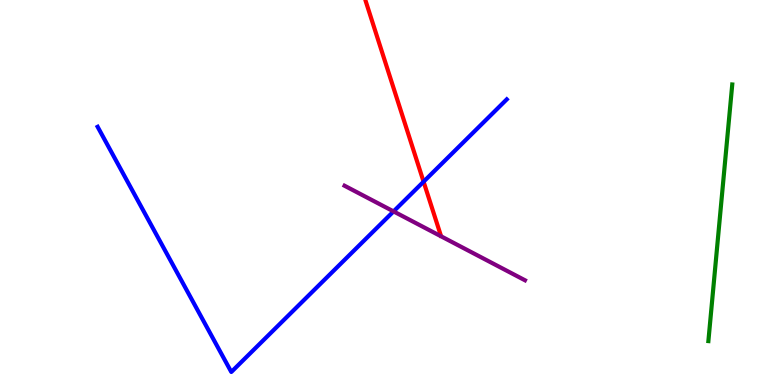[{'lines': ['blue', 'red'], 'intersections': [{'x': 5.47, 'y': 5.28}]}, {'lines': ['green', 'red'], 'intersections': []}, {'lines': ['purple', 'red'], 'intersections': []}, {'lines': ['blue', 'green'], 'intersections': []}, {'lines': ['blue', 'purple'], 'intersections': [{'x': 5.08, 'y': 4.51}]}, {'lines': ['green', 'purple'], 'intersections': []}]